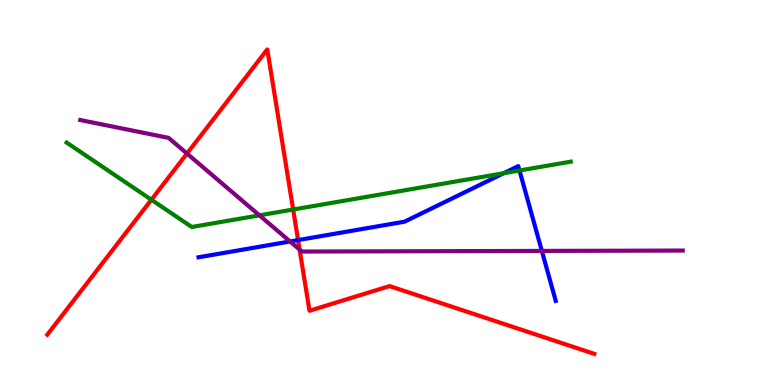[{'lines': ['blue', 'red'], 'intersections': [{'x': 3.85, 'y': 3.76}]}, {'lines': ['green', 'red'], 'intersections': [{'x': 1.95, 'y': 4.81}, {'x': 3.78, 'y': 4.56}]}, {'lines': ['purple', 'red'], 'intersections': [{'x': 2.41, 'y': 6.01}, {'x': 3.87, 'y': 3.52}]}, {'lines': ['blue', 'green'], 'intersections': [{'x': 6.5, 'y': 5.5}, {'x': 6.7, 'y': 5.57}]}, {'lines': ['blue', 'purple'], 'intersections': [{'x': 3.74, 'y': 3.73}, {'x': 6.99, 'y': 3.48}]}, {'lines': ['green', 'purple'], 'intersections': [{'x': 3.35, 'y': 4.41}]}]